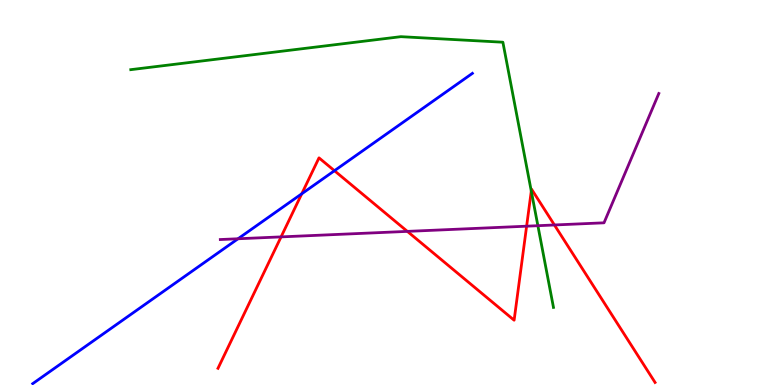[{'lines': ['blue', 'red'], 'intersections': [{'x': 3.89, 'y': 4.97}, {'x': 4.32, 'y': 5.57}]}, {'lines': ['green', 'red'], 'intersections': [{'x': 6.86, 'y': 5.04}]}, {'lines': ['purple', 'red'], 'intersections': [{'x': 3.63, 'y': 3.85}, {'x': 5.26, 'y': 3.99}, {'x': 6.8, 'y': 4.12}, {'x': 7.15, 'y': 4.16}]}, {'lines': ['blue', 'green'], 'intersections': []}, {'lines': ['blue', 'purple'], 'intersections': [{'x': 3.07, 'y': 3.8}]}, {'lines': ['green', 'purple'], 'intersections': [{'x': 6.94, 'y': 4.14}]}]